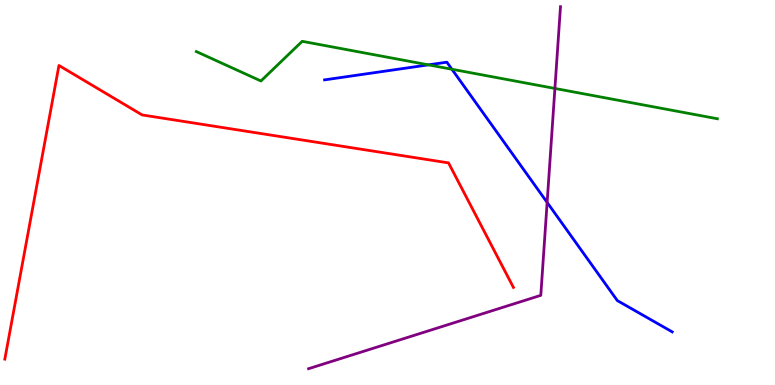[{'lines': ['blue', 'red'], 'intersections': []}, {'lines': ['green', 'red'], 'intersections': []}, {'lines': ['purple', 'red'], 'intersections': []}, {'lines': ['blue', 'green'], 'intersections': [{'x': 5.53, 'y': 8.32}, {'x': 5.83, 'y': 8.2}]}, {'lines': ['blue', 'purple'], 'intersections': [{'x': 7.06, 'y': 4.74}]}, {'lines': ['green', 'purple'], 'intersections': [{'x': 7.16, 'y': 7.7}]}]